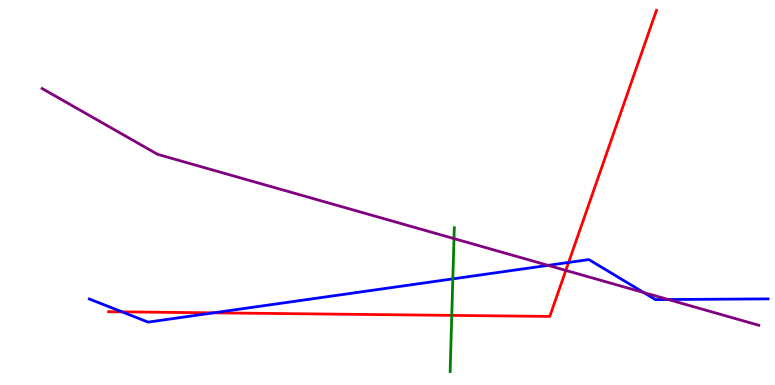[{'lines': ['blue', 'red'], 'intersections': [{'x': 1.57, 'y': 1.9}, {'x': 2.76, 'y': 1.87}, {'x': 7.34, 'y': 3.18}]}, {'lines': ['green', 'red'], 'intersections': [{'x': 5.83, 'y': 1.81}]}, {'lines': ['purple', 'red'], 'intersections': [{'x': 7.3, 'y': 2.98}]}, {'lines': ['blue', 'green'], 'intersections': [{'x': 5.84, 'y': 2.76}]}, {'lines': ['blue', 'purple'], 'intersections': [{'x': 7.07, 'y': 3.11}, {'x': 8.31, 'y': 2.4}, {'x': 8.62, 'y': 2.22}]}, {'lines': ['green', 'purple'], 'intersections': [{'x': 5.86, 'y': 3.8}]}]